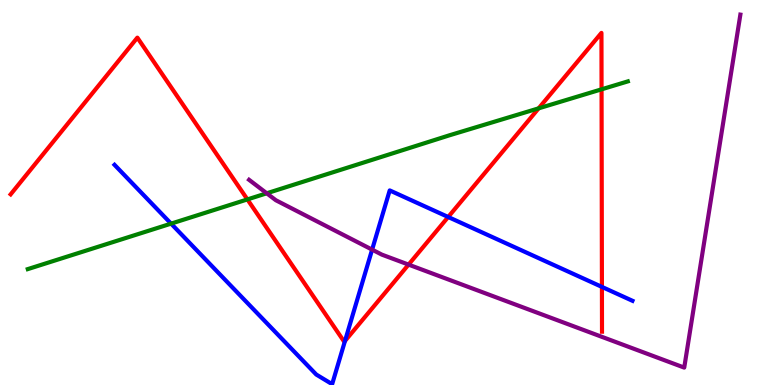[{'lines': ['blue', 'red'], 'intersections': [{'x': 4.45, 'y': 1.14}, {'x': 5.78, 'y': 4.36}, {'x': 7.77, 'y': 2.55}]}, {'lines': ['green', 'red'], 'intersections': [{'x': 3.19, 'y': 4.82}, {'x': 6.95, 'y': 7.19}, {'x': 7.76, 'y': 7.68}]}, {'lines': ['purple', 'red'], 'intersections': [{'x': 5.27, 'y': 3.13}]}, {'lines': ['blue', 'green'], 'intersections': [{'x': 2.21, 'y': 4.19}]}, {'lines': ['blue', 'purple'], 'intersections': [{'x': 4.8, 'y': 3.52}]}, {'lines': ['green', 'purple'], 'intersections': [{'x': 3.44, 'y': 4.98}]}]